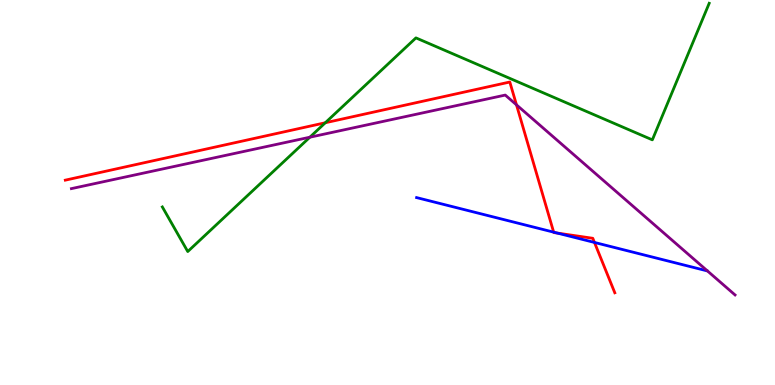[{'lines': ['blue', 'red'], 'intersections': [{'x': 7.14, 'y': 3.97}, {'x': 7.19, 'y': 3.95}, {'x': 7.67, 'y': 3.7}]}, {'lines': ['green', 'red'], 'intersections': [{'x': 4.2, 'y': 6.81}]}, {'lines': ['purple', 'red'], 'intersections': [{'x': 6.66, 'y': 7.28}]}, {'lines': ['blue', 'green'], 'intersections': []}, {'lines': ['blue', 'purple'], 'intersections': []}, {'lines': ['green', 'purple'], 'intersections': [{'x': 4.0, 'y': 6.44}]}]